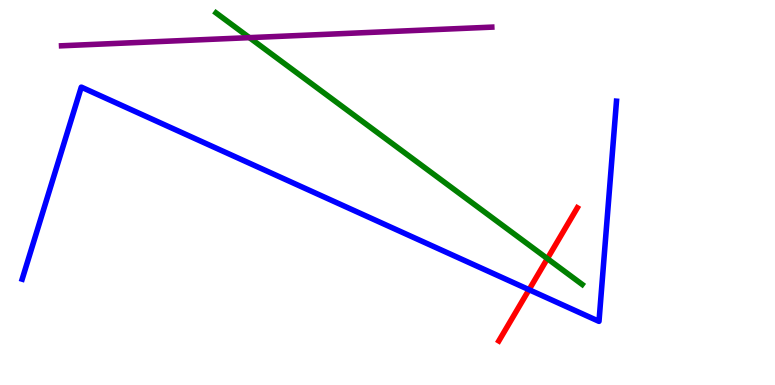[{'lines': ['blue', 'red'], 'intersections': [{'x': 6.83, 'y': 2.48}]}, {'lines': ['green', 'red'], 'intersections': [{'x': 7.06, 'y': 3.28}]}, {'lines': ['purple', 'red'], 'intersections': []}, {'lines': ['blue', 'green'], 'intersections': []}, {'lines': ['blue', 'purple'], 'intersections': []}, {'lines': ['green', 'purple'], 'intersections': [{'x': 3.22, 'y': 9.02}]}]